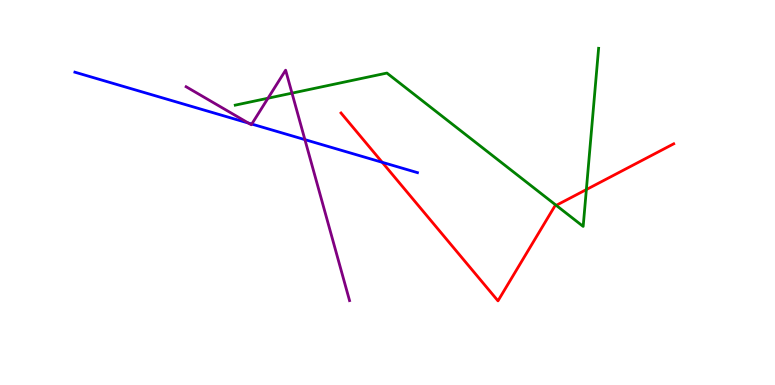[{'lines': ['blue', 'red'], 'intersections': [{'x': 4.93, 'y': 5.78}]}, {'lines': ['green', 'red'], 'intersections': [{'x': 7.18, 'y': 4.67}, {'x': 7.57, 'y': 5.08}]}, {'lines': ['purple', 'red'], 'intersections': []}, {'lines': ['blue', 'green'], 'intersections': []}, {'lines': ['blue', 'purple'], 'intersections': [{'x': 3.2, 'y': 6.8}, {'x': 3.25, 'y': 6.78}, {'x': 3.93, 'y': 6.37}]}, {'lines': ['green', 'purple'], 'intersections': [{'x': 3.46, 'y': 7.45}, {'x': 3.77, 'y': 7.58}]}]